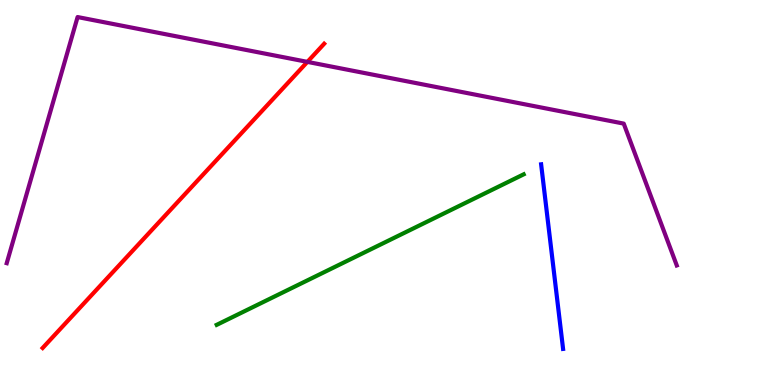[{'lines': ['blue', 'red'], 'intersections': []}, {'lines': ['green', 'red'], 'intersections': []}, {'lines': ['purple', 'red'], 'intersections': [{'x': 3.97, 'y': 8.39}]}, {'lines': ['blue', 'green'], 'intersections': []}, {'lines': ['blue', 'purple'], 'intersections': []}, {'lines': ['green', 'purple'], 'intersections': []}]